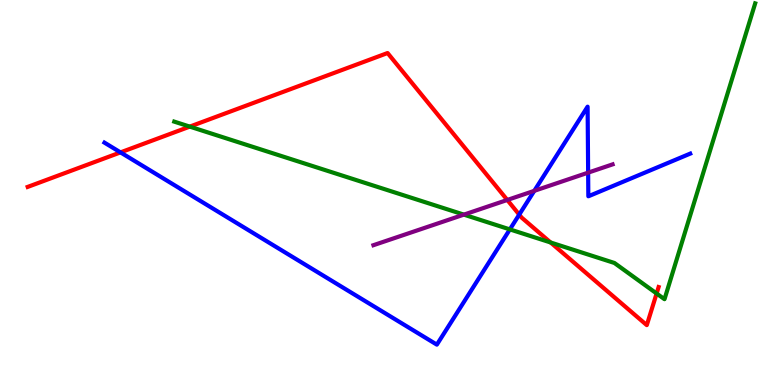[{'lines': ['blue', 'red'], 'intersections': [{'x': 1.55, 'y': 6.04}, {'x': 6.7, 'y': 4.43}]}, {'lines': ['green', 'red'], 'intersections': [{'x': 2.45, 'y': 6.71}, {'x': 7.1, 'y': 3.7}, {'x': 8.47, 'y': 2.38}]}, {'lines': ['purple', 'red'], 'intersections': [{'x': 6.55, 'y': 4.81}]}, {'lines': ['blue', 'green'], 'intersections': [{'x': 6.58, 'y': 4.04}]}, {'lines': ['blue', 'purple'], 'intersections': [{'x': 6.89, 'y': 5.04}, {'x': 7.59, 'y': 5.52}]}, {'lines': ['green', 'purple'], 'intersections': [{'x': 5.99, 'y': 4.43}]}]